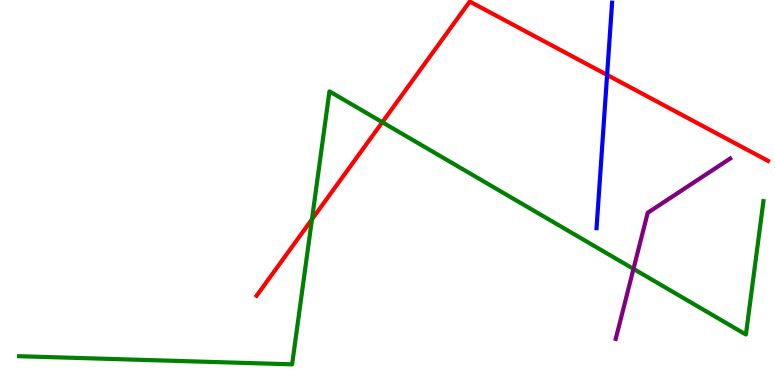[{'lines': ['blue', 'red'], 'intersections': [{'x': 7.83, 'y': 8.05}]}, {'lines': ['green', 'red'], 'intersections': [{'x': 4.03, 'y': 4.3}, {'x': 4.93, 'y': 6.83}]}, {'lines': ['purple', 'red'], 'intersections': []}, {'lines': ['blue', 'green'], 'intersections': []}, {'lines': ['blue', 'purple'], 'intersections': []}, {'lines': ['green', 'purple'], 'intersections': [{'x': 8.17, 'y': 3.02}]}]